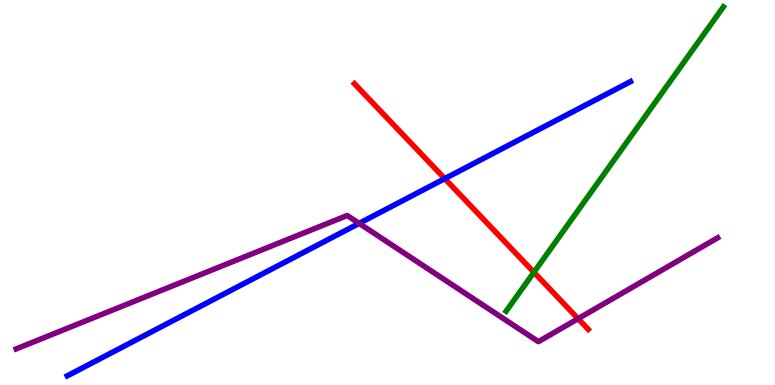[{'lines': ['blue', 'red'], 'intersections': [{'x': 5.74, 'y': 5.36}]}, {'lines': ['green', 'red'], 'intersections': [{'x': 6.89, 'y': 2.93}]}, {'lines': ['purple', 'red'], 'intersections': [{'x': 7.46, 'y': 1.72}]}, {'lines': ['blue', 'green'], 'intersections': []}, {'lines': ['blue', 'purple'], 'intersections': [{'x': 4.63, 'y': 4.2}]}, {'lines': ['green', 'purple'], 'intersections': []}]